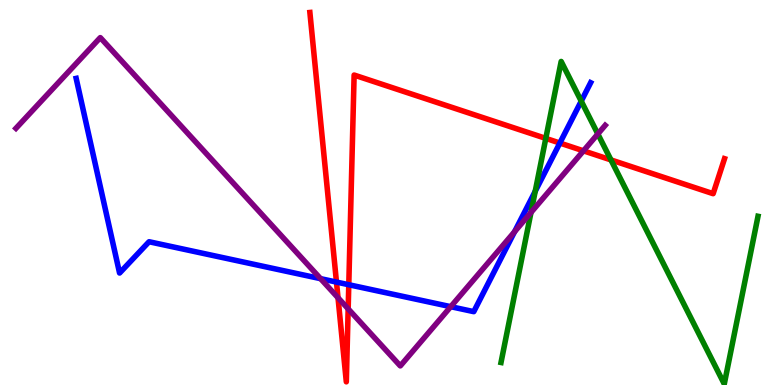[{'lines': ['blue', 'red'], 'intersections': [{'x': 4.34, 'y': 2.67}, {'x': 4.5, 'y': 2.6}, {'x': 7.22, 'y': 6.28}]}, {'lines': ['green', 'red'], 'intersections': [{'x': 7.04, 'y': 6.41}, {'x': 7.88, 'y': 5.85}]}, {'lines': ['purple', 'red'], 'intersections': [{'x': 4.36, 'y': 2.27}, {'x': 4.49, 'y': 1.98}, {'x': 7.53, 'y': 6.08}]}, {'lines': ['blue', 'green'], 'intersections': [{'x': 6.91, 'y': 5.03}, {'x': 7.5, 'y': 7.37}]}, {'lines': ['blue', 'purple'], 'intersections': [{'x': 4.14, 'y': 2.76}, {'x': 5.82, 'y': 2.03}, {'x': 6.64, 'y': 3.98}]}, {'lines': ['green', 'purple'], 'intersections': [{'x': 6.85, 'y': 4.48}, {'x': 7.71, 'y': 6.52}]}]